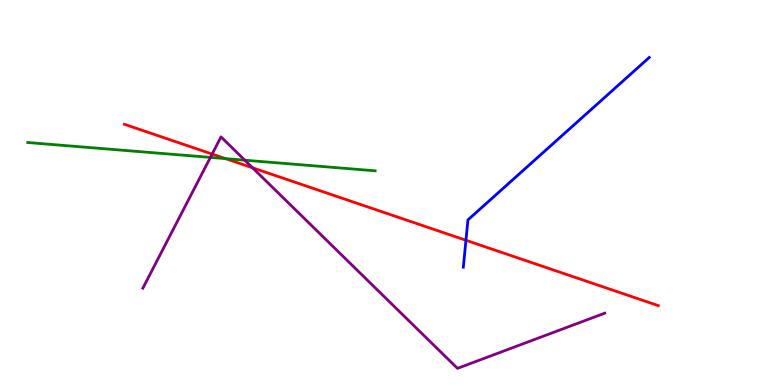[{'lines': ['blue', 'red'], 'intersections': [{'x': 6.01, 'y': 3.76}]}, {'lines': ['green', 'red'], 'intersections': [{'x': 2.91, 'y': 5.88}]}, {'lines': ['purple', 'red'], 'intersections': [{'x': 2.74, 'y': 6.0}, {'x': 3.26, 'y': 5.64}]}, {'lines': ['blue', 'green'], 'intersections': []}, {'lines': ['blue', 'purple'], 'intersections': []}, {'lines': ['green', 'purple'], 'intersections': [{'x': 2.72, 'y': 5.91}, {'x': 3.16, 'y': 5.84}]}]